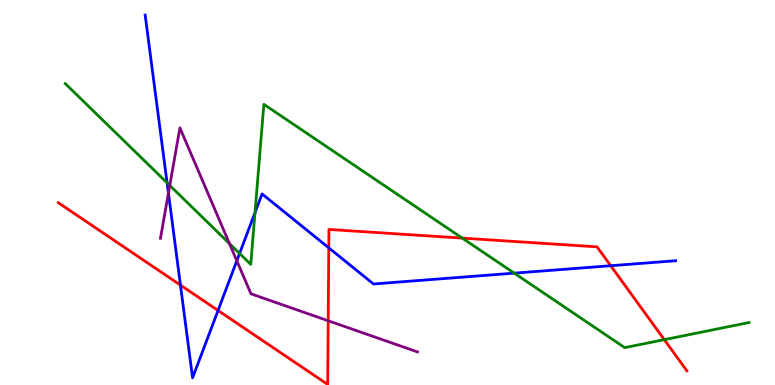[{'lines': ['blue', 'red'], 'intersections': [{'x': 2.33, 'y': 2.59}, {'x': 2.81, 'y': 1.94}, {'x': 4.24, 'y': 3.56}, {'x': 7.88, 'y': 3.1}]}, {'lines': ['green', 'red'], 'intersections': [{'x': 5.96, 'y': 3.82}, {'x': 8.57, 'y': 1.18}]}, {'lines': ['purple', 'red'], 'intersections': [{'x': 4.23, 'y': 1.67}]}, {'lines': ['blue', 'green'], 'intersections': [{'x': 2.16, 'y': 5.25}, {'x': 3.09, 'y': 3.42}, {'x': 3.29, 'y': 4.48}, {'x': 6.64, 'y': 2.91}]}, {'lines': ['blue', 'purple'], 'intersections': [{'x': 2.17, 'y': 4.98}, {'x': 3.06, 'y': 3.23}]}, {'lines': ['green', 'purple'], 'intersections': [{'x': 2.19, 'y': 5.18}, {'x': 2.96, 'y': 3.67}]}]